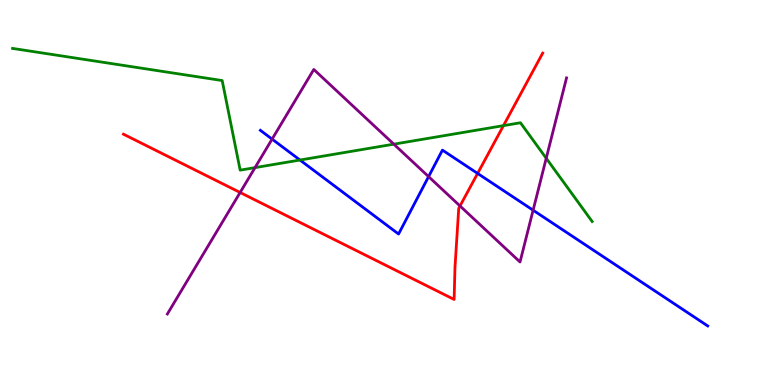[{'lines': ['blue', 'red'], 'intersections': [{'x': 6.16, 'y': 5.5}]}, {'lines': ['green', 'red'], 'intersections': [{'x': 6.5, 'y': 6.74}]}, {'lines': ['purple', 'red'], 'intersections': [{'x': 3.1, 'y': 5.0}, {'x': 5.94, 'y': 4.65}]}, {'lines': ['blue', 'green'], 'intersections': [{'x': 3.87, 'y': 5.84}]}, {'lines': ['blue', 'purple'], 'intersections': [{'x': 3.51, 'y': 6.39}, {'x': 5.53, 'y': 5.41}, {'x': 6.88, 'y': 4.54}]}, {'lines': ['green', 'purple'], 'intersections': [{'x': 3.29, 'y': 5.65}, {'x': 5.08, 'y': 6.26}, {'x': 7.05, 'y': 5.89}]}]